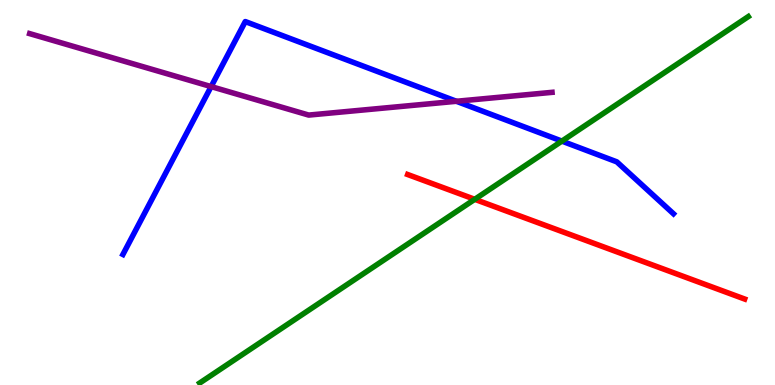[{'lines': ['blue', 'red'], 'intersections': []}, {'lines': ['green', 'red'], 'intersections': [{'x': 6.13, 'y': 4.82}]}, {'lines': ['purple', 'red'], 'intersections': []}, {'lines': ['blue', 'green'], 'intersections': [{'x': 7.25, 'y': 6.33}]}, {'lines': ['blue', 'purple'], 'intersections': [{'x': 2.72, 'y': 7.75}, {'x': 5.89, 'y': 7.37}]}, {'lines': ['green', 'purple'], 'intersections': []}]